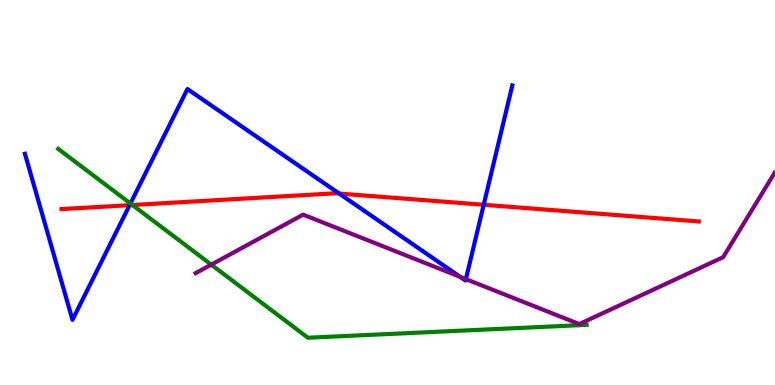[{'lines': ['blue', 'red'], 'intersections': [{'x': 1.67, 'y': 4.67}, {'x': 4.38, 'y': 4.97}, {'x': 6.24, 'y': 4.68}]}, {'lines': ['green', 'red'], 'intersections': [{'x': 1.71, 'y': 4.68}]}, {'lines': ['purple', 'red'], 'intersections': []}, {'lines': ['blue', 'green'], 'intersections': [{'x': 1.68, 'y': 4.71}]}, {'lines': ['blue', 'purple'], 'intersections': [{'x': 5.94, 'y': 2.81}, {'x': 6.01, 'y': 2.75}]}, {'lines': ['green', 'purple'], 'intersections': [{'x': 2.73, 'y': 3.13}]}]